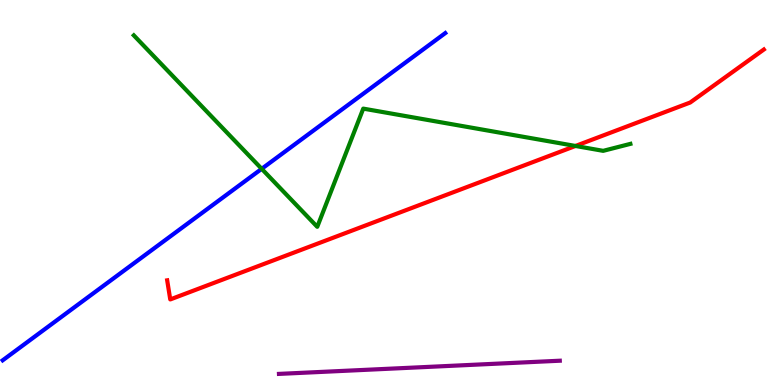[{'lines': ['blue', 'red'], 'intersections': []}, {'lines': ['green', 'red'], 'intersections': [{'x': 7.43, 'y': 6.21}]}, {'lines': ['purple', 'red'], 'intersections': []}, {'lines': ['blue', 'green'], 'intersections': [{'x': 3.38, 'y': 5.61}]}, {'lines': ['blue', 'purple'], 'intersections': []}, {'lines': ['green', 'purple'], 'intersections': []}]